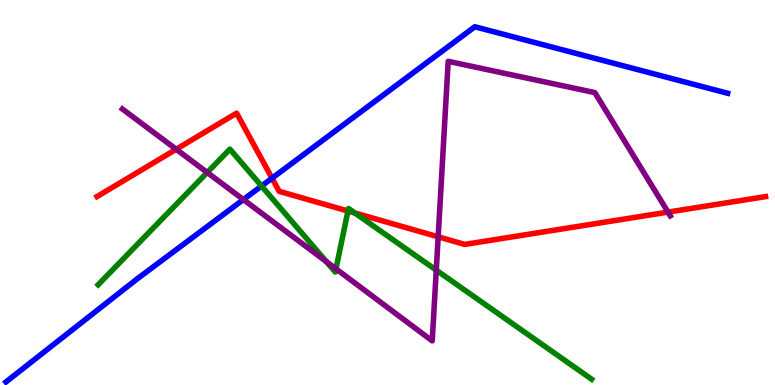[{'lines': ['blue', 'red'], 'intersections': [{'x': 3.51, 'y': 5.37}]}, {'lines': ['green', 'red'], 'intersections': [{'x': 4.49, 'y': 4.52}, {'x': 4.58, 'y': 4.47}]}, {'lines': ['purple', 'red'], 'intersections': [{'x': 2.27, 'y': 6.12}, {'x': 5.65, 'y': 3.85}, {'x': 8.62, 'y': 4.49}]}, {'lines': ['blue', 'green'], 'intersections': [{'x': 3.37, 'y': 5.17}]}, {'lines': ['blue', 'purple'], 'intersections': [{'x': 3.14, 'y': 4.82}]}, {'lines': ['green', 'purple'], 'intersections': [{'x': 2.67, 'y': 5.52}, {'x': 4.21, 'y': 3.2}, {'x': 4.34, 'y': 3.02}, {'x': 5.63, 'y': 2.98}]}]